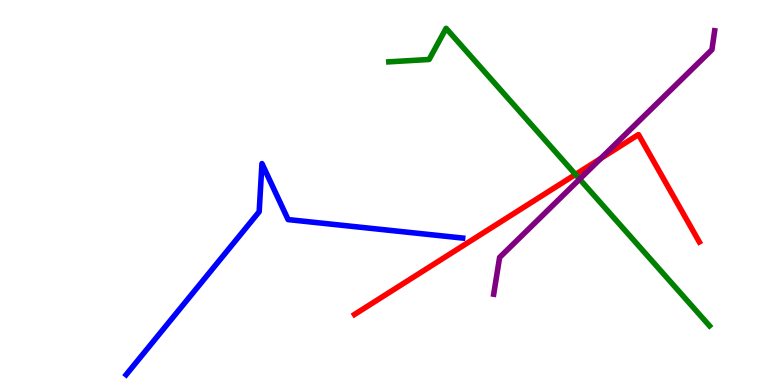[{'lines': ['blue', 'red'], 'intersections': []}, {'lines': ['green', 'red'], 'intersections': [{'x': 7.43, 'y': 5.47}]}, {'lines': ['purple', 'red'], 'intersections': [{'x': 7.75, 'y': 5.88}]}, {'lines': ['blue', 'green'], 'intersections': []}, {'lines': ['blue', 'purple'], 'intersections': []}, {'lines': ['green', 'purple'], 'intersections': [{'x': 7.48, 'y': 5.35}]}]